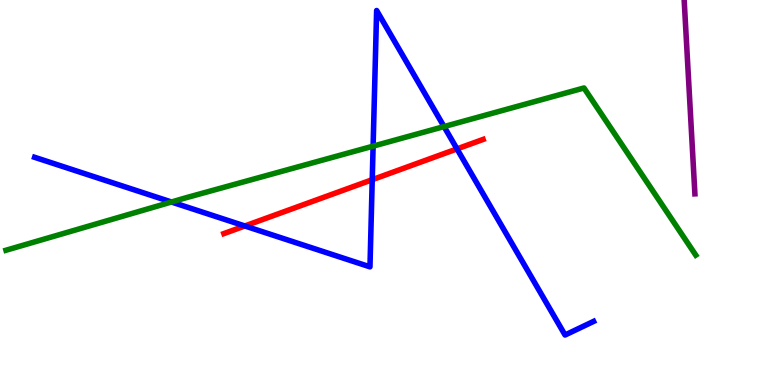[{'lines': ['blue', 'red'], 'intersections': [{'x': 3.16, 'y': 4.13}, {'x': 4.8, 'y': 5.33}, {'x': 5.9, 'y': 6.13}]}, {'lines': ['green', 'red'], 'intersections': []}, {'lines': ['purple', 'red'], 'intersections': []}, {'lines': ['blue', 'green'], 'intersections': [{'x': 2.21, 'y': 4.75}, {'x': 4.81, 'y': 6.2}, {'x': 5.73, 'y': 6.71}]}, {'lines': ['blue', 'purple'], 'intersections': []}, {'lines': ['green', 'purple'], 'intersections': []}]